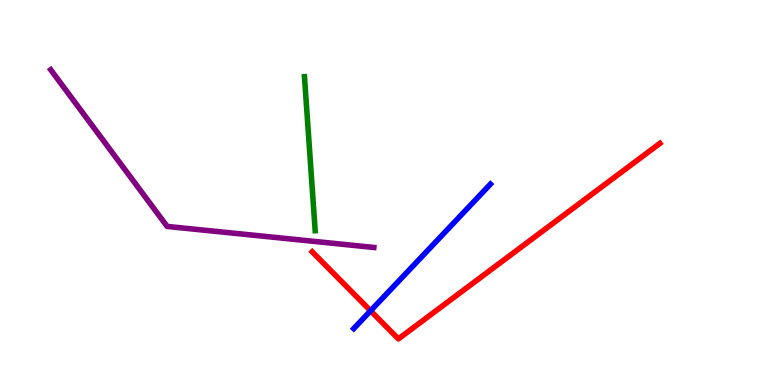[{'lines': ['blue', 'red'], 'intersections': [{'x': 4.78, 'y': 1.93}]}, {'lines': ['green', 'red'], 'intersections': []}, {'lines': ['purple', 'red'], 'intersections': []}, {'lines': ['blue', 'green'], 'intersections': []}, {'lines': ['blue', 'purple'], 'intersections': []}, {'lines': ['green', 'purple'], 'intersections': []}]